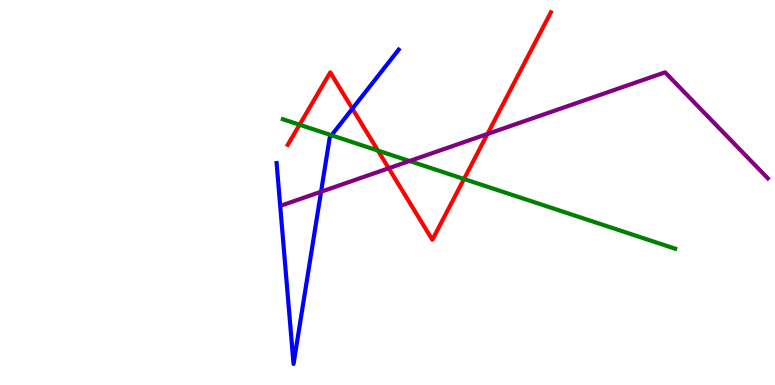[{'lines': ['blue', 'red'], 'intersections': [{'x': 4.55, 'y': 7.18}]}, {'lines': ['green', 'red'], 'intersections': [{'x': 3.87, 'y': 6.76}, {'x': 4.88, 'y': 6.09}, {'x': 5.99, 'y': 5.35}]}, {'lines': ['purple', 'red'], 'intersections': [{'x': 5.02, 'y': 5.63}, {'x': 6.29, 'y': 6.52}]}, {'lines': ['blue', 'green'], 'intersections': [{'x': 4.28, 'y': 6.49}]}, {'lines': ['blue', 'purple'], 'intersections': [{'x': 4.14, 'y': 5.02}]}, {'lines': ['green', 'purple'], 'intersections': [{'x': 5.28, 'y': 5.82}]}]